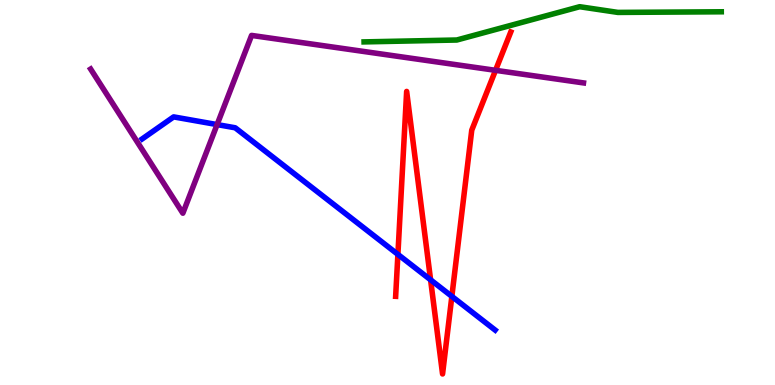[{'lines': ['blue', 'red'], 'intersections': [{'x': 5.13, 'y': 3.39}, {'x': 5.56, 'y': 2.73}, {'x': 5.83, 'y': 2.3}]}, {'lines': ['green', 'red'], 'intersections': []}, {'lines': ['purple', 'red'], 'intersections': [{'x': 6.39, 'y': 8.17}]}, {'lines': ['blue', 'green'], 'intersections': []}, {'lines': ['blue', 'purple'], 'intersections': [{'x': 2.8, 'y': 6.76}]}, {'lines': ['green', 'purple'], 'intersections': []}]